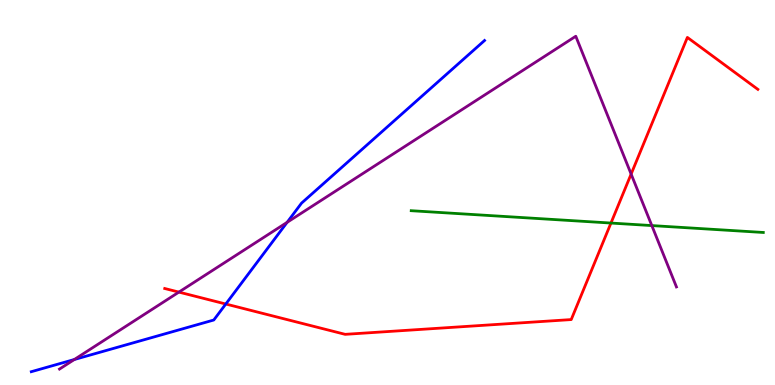[{'lines': ['blue', 'red'], 'intersections': [{'x': 2.91, 'y': 2.1}]}, {'lines': ['green', 'red'], 'intersections': [{'x': 7.88, 'y': 4.21}]}, {'lines': ['purple', 'red'], 'intersections': [{'x': 2.31, 'y': 2.41}, {'x': 8.14, 'y': 5.48}]}, {'lines': ['blue', 'green'], 'intersections': []}, {'lines': ['blue', 'purple'], 'intersections': [{'x': 0.959, 'y': 0.662}, {'x': 3.7, 'y': 4.23}]}, {'lines': ['green', 'purple'], 'intersections': [{'x': 8.41, 'y': 4.14}]}]